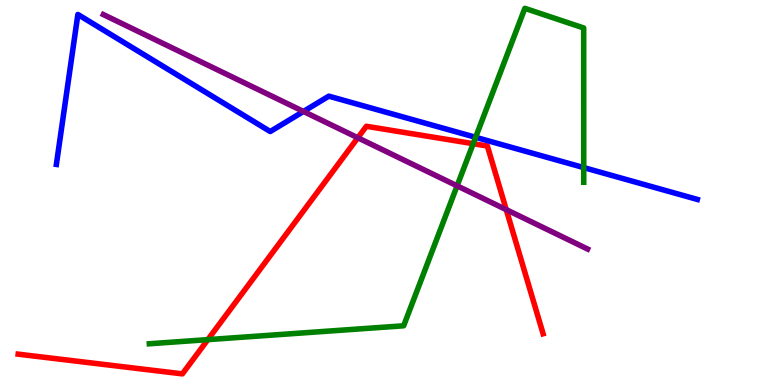[{'lines': ['blue', 'red'], 'intersections': []}, {'lines': ['green', 'red'], 'intersections': [{'x': 2.68, 'y': 1.18}, {'x': 6.11, 'y': 6.27}]}, {'lines': ['purple', 'red'], 'intersections': [{'x': 4.62, 'y': 6.42}, {'x': 6.53, 'y': 4.55}]}, {'lines': ['blue', 'green'], 'intersections': [{'x': 6.14, 'y': 6.43}, {'x': 7.53, 'y': 5.65}]}, {'lines': ['blue', 'purple'], 'intersections': [{'x': 3.92, 'y': 7.1}]}, {'lines': ['green', 'purple'], 'intersections': [{'x': 5.9, 'y': 5.17}]}]